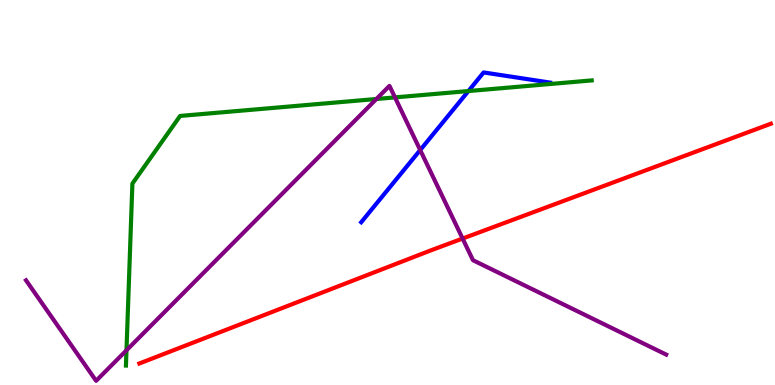[{'lines': ['blue', 'red'], 'intersections': []}, {'lines': ['green', 'red'], 'intersections': []}, {'lines': ['purple', 'red'], 'intersections': [{'x': 5.97, 'y': 3.8}]}, {'lines': ['blue', 'green'], 'intersections': [{'x': 6.04, 'y': 7.63}]}, {'lines': ['blue', 'purple'], 'intersections': [{'x': 5.42, 'y': 6.1}]}, {'lines': ['green', 'purple'], 'intersections': [{'x': 1.63, 'y': 0.902}, {'x': 4.86, 'y': 7.43}, {'x': 5.1, 'y': 7.47}]}]